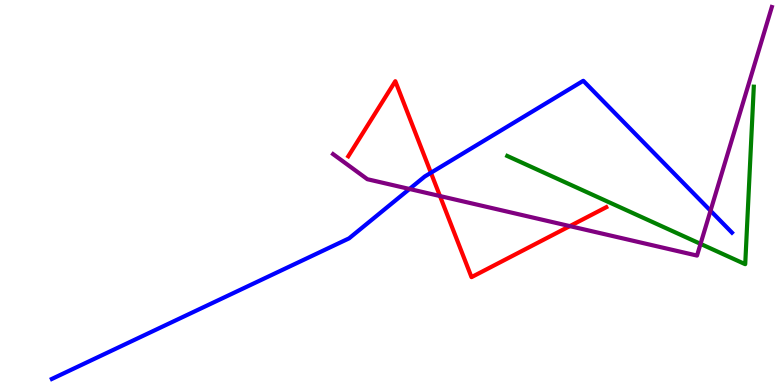[{'lines': ['blue', 'red'], 'intersections': [{'x': 5.56, 'y': 5.51}]}, {'lines': ['green', 'red'], 'intersections': []}, {'lines': ['purple', 'red'], 'intersections': [{'x': 5.68, 'y': 4.91}, {'x': 7.35, 'y': 4.13}]}, {'lines': ['blue', 'green'], 'intersections': []}, {'lines': ['blue', 'purple'], 'intersections': [{'x': 5.28, 'y': 5.09}, {'x': 9.17, 'y': 4.53}]}, {'lines': ['green', 'purple'], 'intersections': [{'x': 9.04, 'y': 3.67}]}]